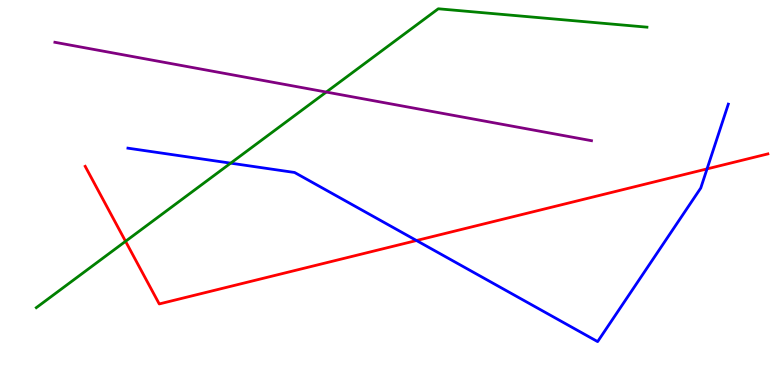[{'lines': ['blue', 'red'], 'intersections': [{'x': 5.37, 'y': 3.75}, {'x': 9.12, 'y': 5.61}]}, {'lines': ['green', 'red'], 'intersections': [{'x': 1.62, 'y': 3.73}]}, {'lines': ['purple', 'red'], 'intersections': []}, {'lines': ['blue', 'green'], 'intersections': [{'x': 2.98, 'y': 5.76}]}, {'lines': ['blue', 'purple'], 'intersections': []}, {'lines': ['green', 'purple'], 'intersections': [{'x': 4.21, 'y': 7.61}]}]